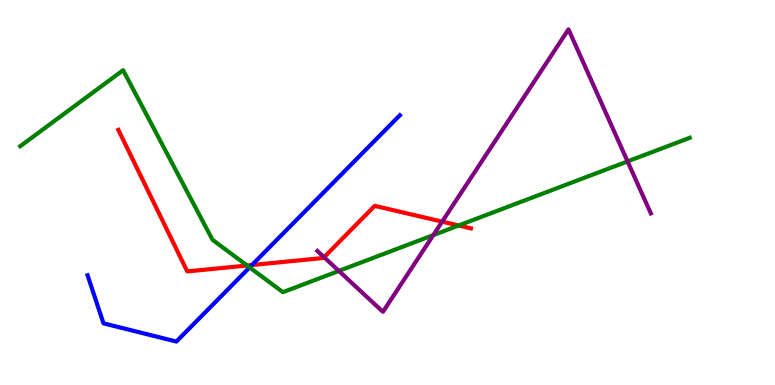[{'lines': ['blue', 'red'], 'intersections': [{'x': 3.25, 'y': 3.12}]}, {'lines': ['green', 'red'], 'intersections': [{'x': 3.19, 'y': 3.1}, {'x': 5.92, 'y': 4.14}]}, {'lines': ['purple', 'red'], 'intersections': [{'x': 4.18, 'y': 3.32}, {'x': 5.71, 'y': 4.24}]}, {'lines': ['blue', 'green'], 'intersections': [{'x': 3.22, 'y': 3.05}]}, {'lines': ['blue', 'purple'], 'intersections': []}, {'lines': ['green', 'purple'], 'intersections': [{'x': 4.37, 'y': 2.96}, {'x': 5.59, 'y': 3.89}, {'x': 8.1, 'y': 5.81}]}]